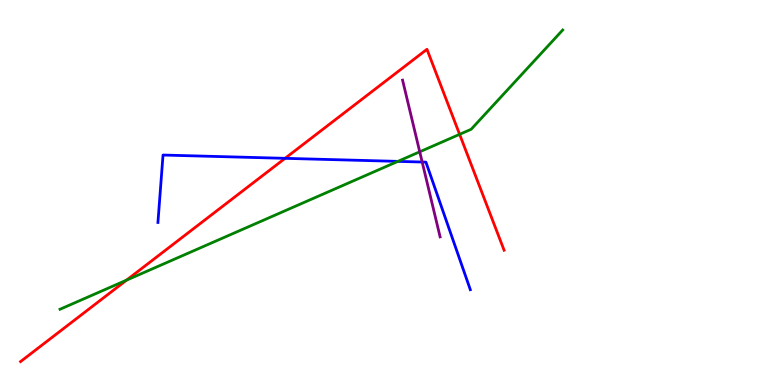[{'lines': ['blue', 'red'], 'intersections': [{'x': 3.68, 'y': 5.89}]}, {'lines': ['green', 'red'], 'intersections': [{'x': 1.63, 'y': 2.72}, {'x': 5.93, 'y': 6.51}]}, {'lines': ['purple', 'red'], 'intersections': []}, {'lines': ['blue', 'green'], 'intersections': [{'x': 5.13, 'y': 5.81}]}, {'lines': ['blue', 'purple'], 'intersections': [{'x': 5.45, 'y': 5.79}]}, {'lines': ['green', 'purple'], 'intersections': [{'x': 5.42, 'y': 6.06}]}]